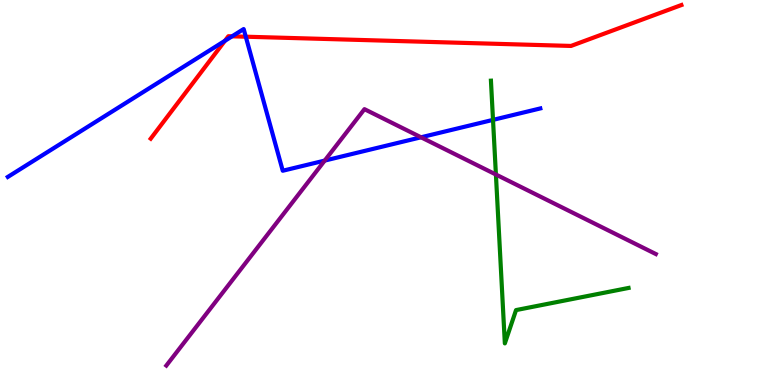[{'lines': ['blue', 'red'], 'intersections': [{'x': 2.9, 'y': 8.94}, {'x': 2.99, 'y': 9.06}, {'x': 3.17, 'y': 9.05}]}, {'lines': ['green', 'red'], 'intersections': []}, {'lines': ['purple', 'red'], 'intersections': []}, {'lines': ['blue', 'green'], 'intersections': [{'x': 6.36, 'y': 6.89}]}, {'lines': ['blue', 'purple'], 'intersections': [{'x': 4.19, 'y': 5.83}, {'x': 5.43, 'y': 6.43}]}, {'lines': ['green', 'purple'], 'intersections': [{'x': 6.4, 'y': 5.47}]}]